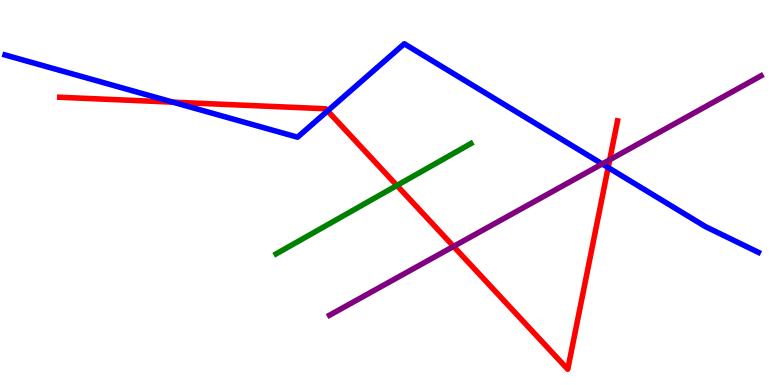[{'lines': ['blue', 'red'], 'intersections': [{'x': 2.23, 'y': 7.35}, {'x': 4.23, 'y': 7.12}, {'x': 7.85, 'y': 5.65}]}, {'lines': ['green', 'red'], 'intersections': [{'x': 5.12, 'y': 5.18}]}, {'lines': ['purple', 'red'], 'intersections': [{'x': 5.85, 'y': 3.6}, {'x': 7.87, 'y': 5.85}]}, {'lines': ['blue', 'green'], 'intersections': []}, {'lines': ['blue', 'purple'], 'intersections': [{'x': 7.77, 'y': 5.74}]}, {'lines': ['green', 'purple'], 'intersections': []}]